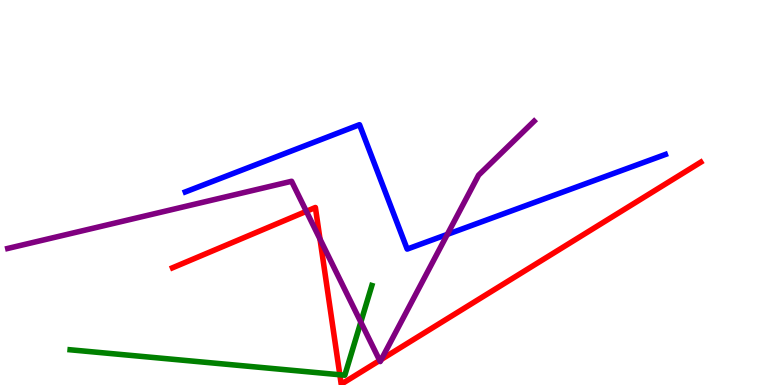[{'lines': ['blue', 'red'], 'intersections': []}, {'lines': ['green', 'red'], 'intersections': [{'x': 4.38, 'y': 0.266}]}, {'lines': ['purple', 'red'], 'intersections': [{'x': 3.95, 'y': 4.51}, {'x': 4.13, 'y': 3.79}, {'x': 4.9, 'y': 0.638}, {'x': 4.92, 'y': 0.665}]}, {'lines': ['blue', 'green'], 'intersections': []}, {'lines': ['blue', 'purple'], 'intersections': [{'x': 5.77, 'y': 3.91}]}, {'lines': ['green', 'purple'], 'intersections': [{'x': 4.66, 'y': 1.63}]}]